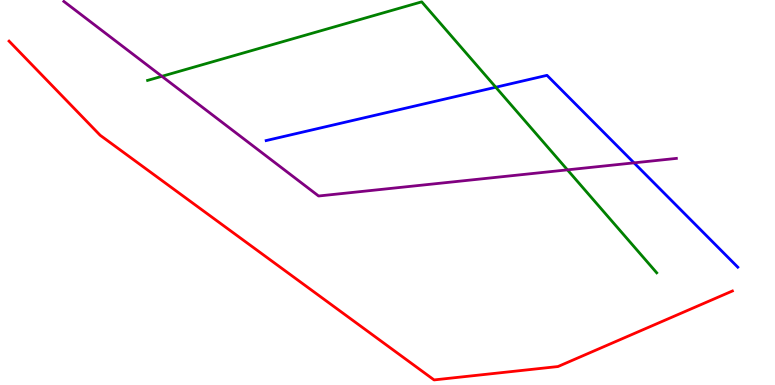[{'lines': ['blue', 'red'], 'intersections': []}, {'lines': ['green', 'red'], 'intersections': []}, {'lines': ['purple', 'red'], 'intersections': []}, {'lines': ['blue', 'green'], 'intersections': [{'x': 6.4, 'y': 7.73}]}, {'lines': ['blue', 'purple'], 'intersections': [{'x': 8.18, 'y': 5.77}]}, {'lines': ['green', 'purple'], 'intersections': [{'x': 2.09, 'y': 8.02}, {'x': 7.32, 'y': 5.59}]}]